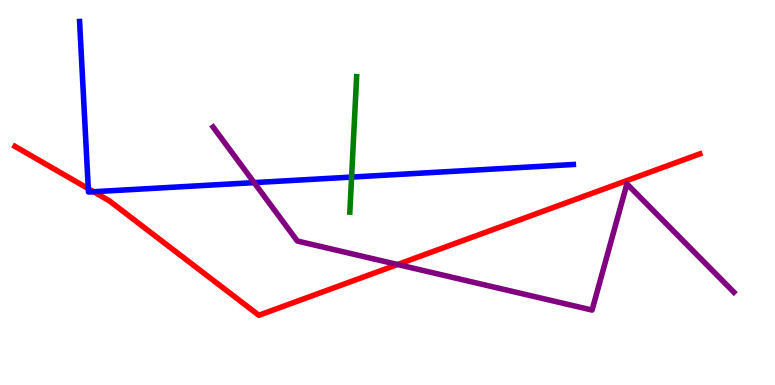[{'lines': ['blue', 'red'], 'intersections': [{'x': 1.14, 'y': 5.1}, {'x': 1.21, 'y': 5.02}]}, {'lines': ['green', 'red'], 'intersections': []}, {'lines': ['purple', 'red'], 'intersections': [{'x': 5.13, 'y': 3.13}]}, {'lines': ['blue', 'green'], 'intersections': [{'x': 4.54, 'y': 5.4}]}, {'lines': ['blue', 'purple'], 'intersections': [{'x': 3.28, 'y': 5.26}]}, {'lines': ['green', 'purple'], 'intersections': []}]